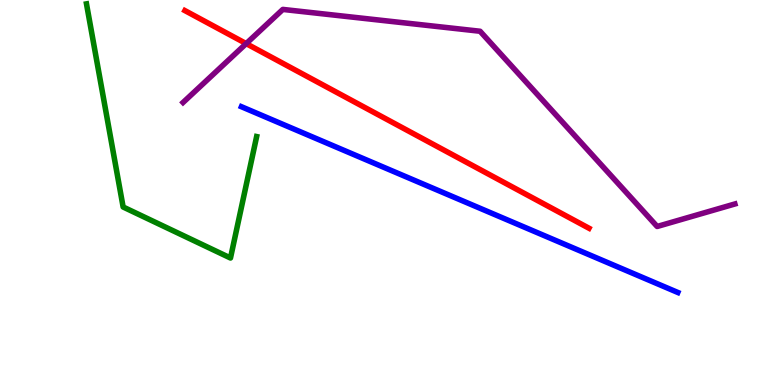[{'lines': ['blue', 'red'], 'intersections': []}, {'lines': ['green', 'red'], 'intersections': []}, {'lines': ['purple', 'red'], 'intersections': [{'x': 3.18, 'y': 8.87}]}, {'lines': ['blue', 'green'], 'intersections': []}, {'lines': ['blue', 'purple'], 'intersections': []}, {'lines': ['green', 'purple'], 'intersections': []}]